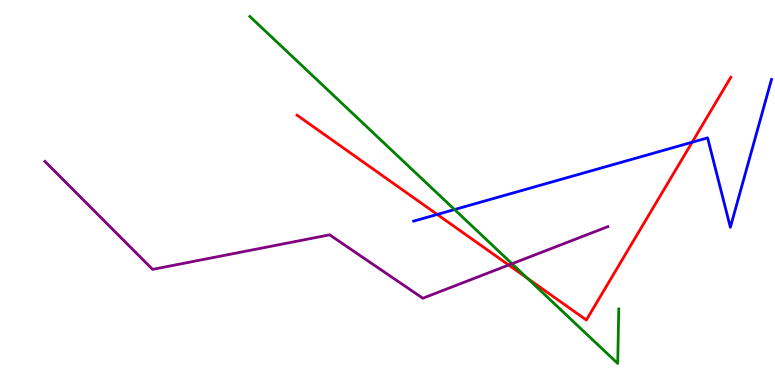[{'lines': ['blue', 'red'], 'intersections': [{'x': 5.64, 'y': 4.43}, {'x': 8.93, 'y': 6.31}]}, {'lines': ['green', 'red'], 'intersections': [{'x': 6.8, 'y': 2.77}]}, {'lines': ['purple', 'red'], 'intersections': [{'x': 6.56, 'y': 3.12}]}, {'lines': ['blue', 'green'], 'intersections': [{'x': 5.86, 'y': 4.56}]}, {'lines': ['blue', 'purple'], 'intersections': []}, {'lines': ['green', 'purple'], 'intersections': [{'x': 6.61, 'y': 3.15}]}]